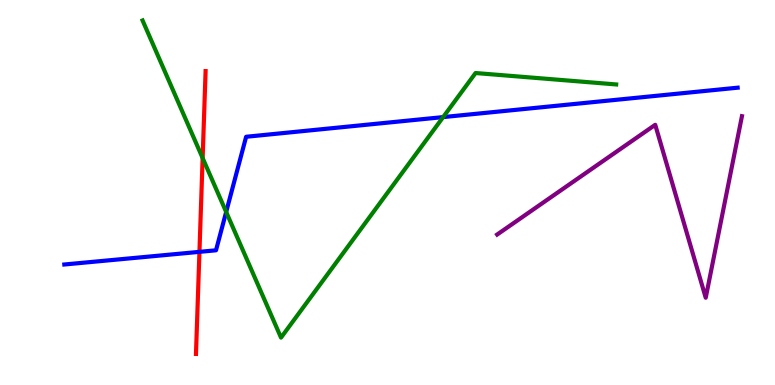[{'lines': ['blue', 'red'], 'intersections': [{'x': 2.57, 'y': 3.46}]}, {'lines': ['green', 'red'], 'intersections': [{'x': 2.61, 'y': 5.89}]}, {'lines': ['purple', 'red'], 'intersections': []}, {'lines': ['blue', 'green'], 'intersections': [{'x': 2.92, 'y': 4.49}, {'x': 5.72, 'y': 6.96}]}, {'lines': ['blue', 'purple'], 'intersections': []}, {'lines': ['green', 'purple'], 'intersections': []}]